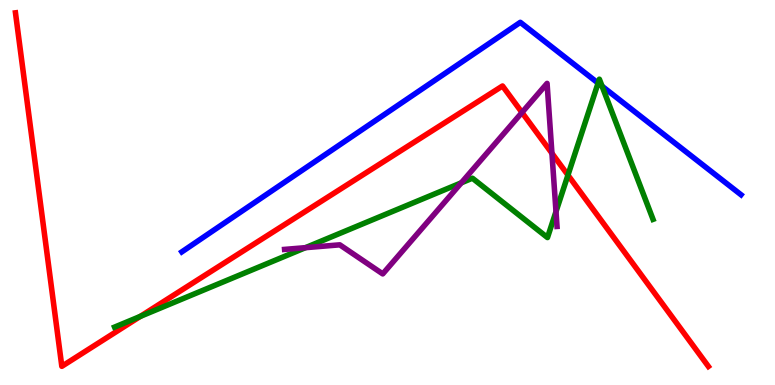[{'lines': ['blue', 'red'], 'intersections': []}, {'lines': ['green', 'red'], 'intersections': [{'x': 1.81, 'y': 1.78}, {'x': 7.33, 'y': 5.45}]}, {'lines': ['purple', 'red'], 'intersections': [{'x': 6.74, 'y': 7.08}, {'x': 7.12, 'y': 6.02}]}, {'lines': ['blue', 'green'], 'intersections': [{'x': 7.72, 'y': 7.84}, {'x': 7.77, 'y': 7.76}]}, {'lines': ['blue', 'purple'], 'intersections': []}, {'lines': ['green', 'purple'], 'intersections': [{'x': 3.94, 'y': 3.57}, {'x': 5.95, 'y': 5.25}, {'x': 7.17, 'y': 4.5}]}]